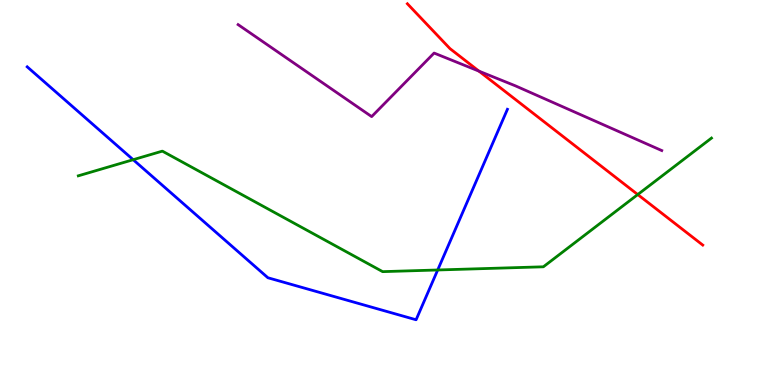[{'lines': ['blue', 'red'], 'intersections': []}, {'lines': ['green', 'red'], 'intersections': [{'x': 8.23, 'y': 4.95}]}, {'lines': ['purple', 'red'], 'intersections': [{'x': 6.18, 'y': 8.15}]}, {'lines': ['blue', 'green'], 'intersections': [{'x': 1.72, 'y': 5.85}, {'x': 5.65, 'y': 2.99}]}, {'lines': ['blue', 'purple'], 'intersections': []}, {'lines': ['green', 'purple'], 'intersections': []}]